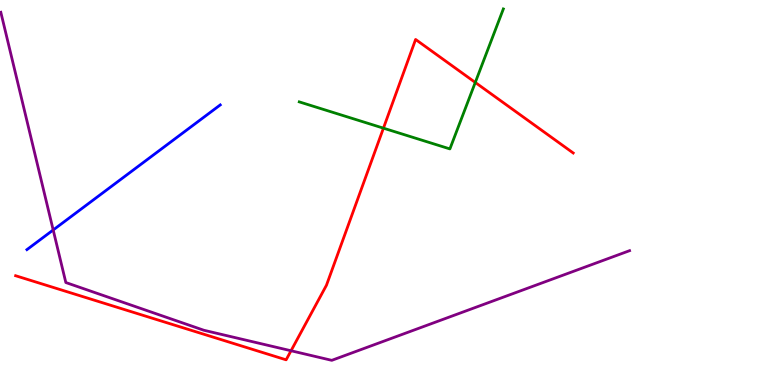[{'lines': ['blue', 'red'], 'intersections': []}, {'lines': ['green', 'red'], 'intersections': [{'x': 4.95, 'y': 6.67}, {'x': 6.13, 'y': 7.86}]}, {'lines': ['purple', 'red'], 'intersections': [{'x': 3.76, 'y': 0.89}]}, {'lines': ['blue', 'green'], 'intersections': []}, {'lines': ['blue', 'purple'], 'intersections': [{'x': 0.686, 'y': 4.03}]}, {'lines': ['green', 'purple'], 'intersections': []}]